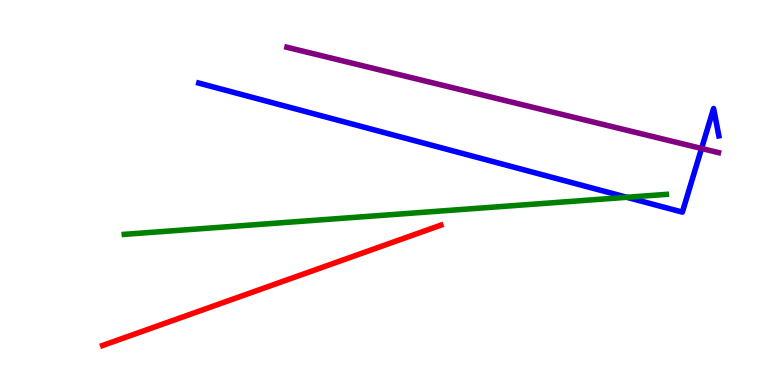[{'lines': ['blue', 'red'], 'intersections': []}, {'lines': ['green', 'red'], 'intersections': []}, {'lines': ['purple', 'red'], 'intersections': []}, {'lines': ['blue', 'green'], 'intersections': [{'x': 8.09, 'y': 4.88}]}, {'lines': ['blue', 'purple'], 'intersections': [{'x': 9.05, 'y': 6.14}]}, {'lines': ['green', 'purple'], 'intersections': []}]